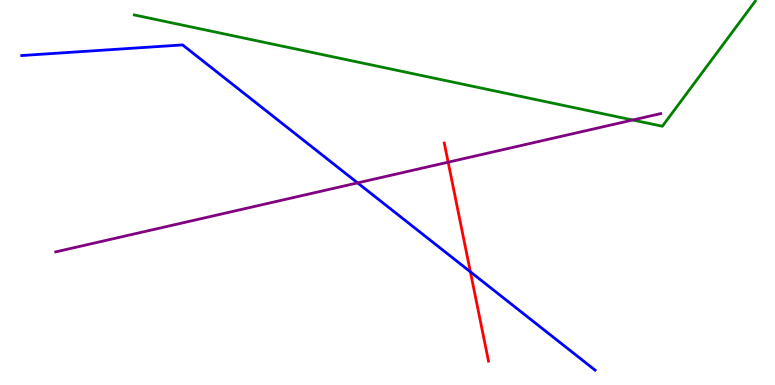[{'lines': ['blue', 'red'], 'intersections': [{'x': 6.07, 'y': 2.94}]}, {'lines': ['green', 'red'], 'intersections': []}, {'lines': ['purple', 'red'], 'intersections': [{'x': 5.78, 'y': 5.79}]}, {'lines': ['blue', 'green'], 'intersections': []}, {'lines': ['blue', 'purple'], 'intersections': [{'x': 4.61, 'y': 5.25}]}, {'lines': ['green', 'purple'], 'intersections': [{'x': 8.16, 'y': 6.88}]}]